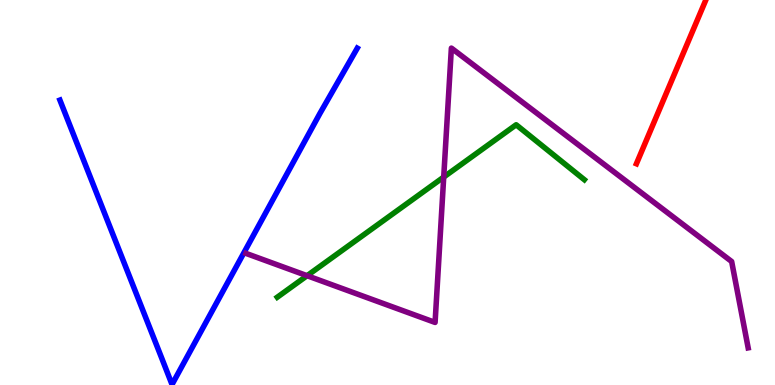[{'lines': ['blue', 'red'], 'intersections': []}, {'lines': ['green', 'red'], 'intersections': []}, {'lines': ['purple', 'red'], 'intersections': []}, {'lines': ['blue', 'green'], 'intersections': []}, {'lines': ['blue', 'purple'], 'intersections': []}, {'lines': ['green', 'purple'], 'intersections': [{'x': 3.96, 'y': 2.84}, {'x': 5.73, 'y': 5.4}]}]